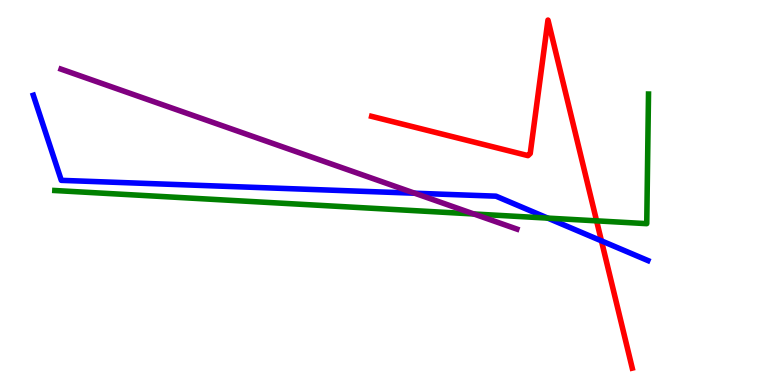[{'lines': ['blue', 'red'], 'intersections': [{'x': 7.76, 'y': 3.74}]}, {'lines': ['green', 'red'], 'intersections': [{'x': 7.7, 'y': 4.26}]}, {'lines': ['purple', 'red'], 'intersections': []}, {'lines': ['blue', 'green'], 'intersections': [{'x': 7.07, 'y': 4.33}]}, {'lines': ['blue', 'purple'], 'intersections': [{'x': 5.35, 'y': 4.98}]}, {'lines': ['green', 'purple'], 'intersections': [{'x': 6.11, 'y': 4.44}]}]